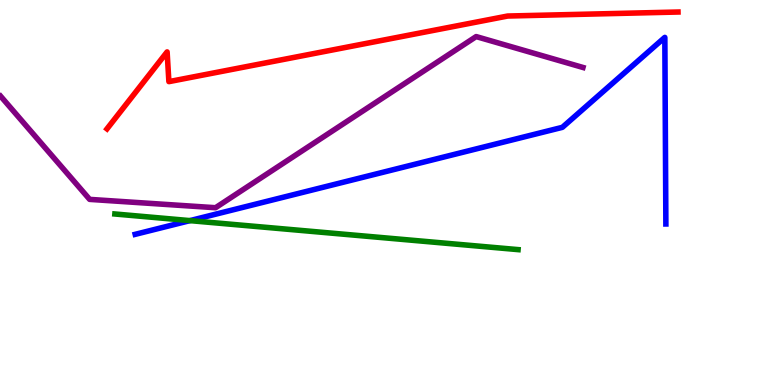[{'lines': ['blue', 'red'], 'intersections': []}, {'lines': ['green', 'red'], 'intersections': []}, {'lines': ['purple', 'red'], 'intersections': []}, {'lines': ['blue', 'green'], 'intersections': [{'x': 2.45, 'y': 4.27}]}, {'lines': ['blue', 'purple'], 'intersections': []}, {'lines': ['green', 'purple'], 'intersections': []}]